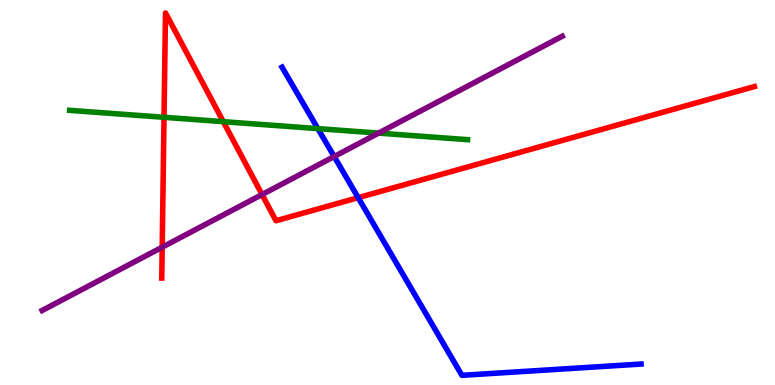[{'lines': ['blue', 'red'], 'intersections': [{'x': 4.62, 'y': 4.87}]}, {'lines': ['green', 'red'], 'intersections': [{'x': 2.12, 'y': 6.95}, {'x': 2.88, 'y': 6.84}]}, {'lines': ['purple', 'red'], 'intersections': [{'x': 2.09, 'y': 3.58}, {'x': 3.38, 'y': 4.95}]}, {'lines': ['blue', 'green'], 'intersections': [{'x': 4.1, 'y': 6.66}]}, {'lines': ['blue', 'purple'], 'intersections': [{'x': 4.31, 'y': 5.93}]}, {'lines': ['green', 'purple'], 'intersections': [{'x': 4.88, 'y': 6.54}]}]